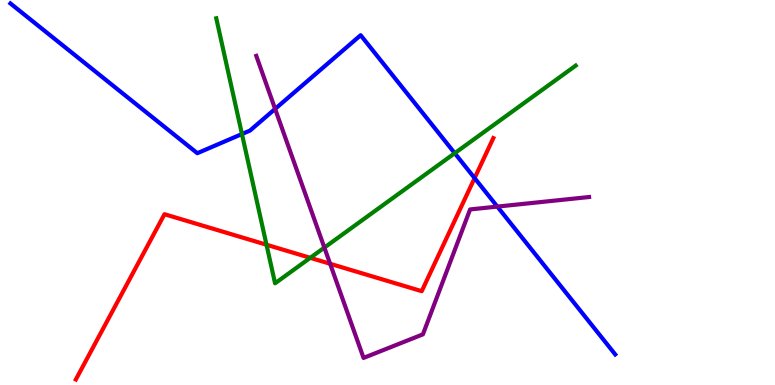[{'lines': ['blue', 'red'], 'intersections': [{'x': 6.12, 'y': 5.37}]}, {'lines': ['green', 'red'], 'intersections': [{'x': 3.44, 'y': 3.64}, {'x': 4.0, 'y': 3.3}]}, {'lines': ['purple', 'red'], 'intersections': [{'x': 4.26, 'y': 3.15}]}, {'lines': ['blue', 'green'], 'intersections': [{'x': 3.12, 'y': 6.52}, {'x': 5.87, 'y': 6.02}]}, {'lines': ['blue', 'purple'], 'intersections': [{'x': 3.55, 'y': 7.17}, {'x': 6.42, 'y': 4.63}]}, {'lines': ['green', 'purple'], 'intersections': [{'x': 4.19, 'y': 3.57}]}]